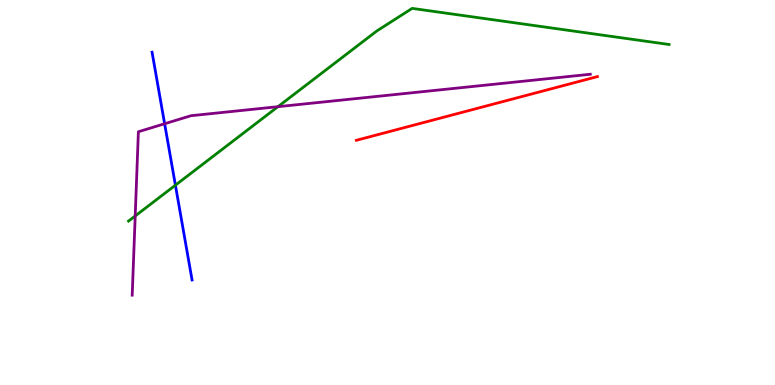[{'lines': ['blue', 'red'], 'intersections': []}, {'lines': ['green', 'red'], 'intersections': []}, {'lines': ['purple', 'red'], 'intersections': []}, {'lines': ['blue', 'green'], 'intersections': [{'x': 2.26, 'y': 5.19}]}, {'lines': ['blue', 'purple'], 'intersections': [{'x': 2.12, 'y': 6.79}]}, {'lines': ['green', 'purple'], 'intersections': [{'x': 1.74, 'y': 4.39}, {'x': 3.59, 'y': 7.23}]}]